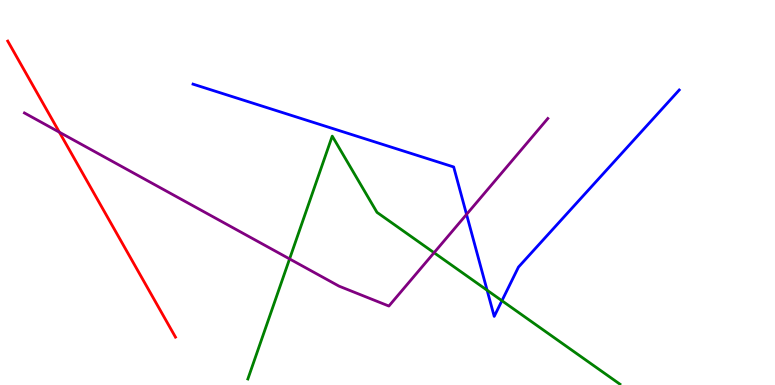[{'lines': ['blue', 'red'], 'intersections': []}, {'lines': ['green', 'red'], 'intersections': []}, {'lines': ['purple', 'red'], 'intersections': [{'x': 0.766, 'y': 6.57}]}, {'lines': ['blue', 'green'], 'intersections': [{'x': 6.29, 'y': 2.46}, {'x': 6.48, 'y': 2.19}]}, {'lines': ['blue', 'purple'], 'intersections': [{'x': 6.02, 'y': 4.43}]}, {'lines': ['green', 'purple'], 'intersections': [{'x': 3.74, 'y': 3.27}, {'x': 5.6, 'y': 3.44}]}]